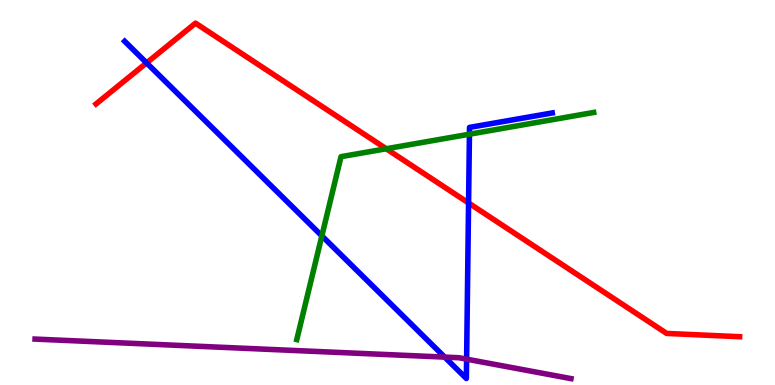[{'lines': ['blue', 'red'], 'intersections': [{'x': 1.89, 'y': 8.37}, {'x': 6.05, 'y': 4.73}]}, {'lines': ['green', 'red'], 'intersections': [{'x': 4.98, 'y': 6.14}]}, {'lines': ['purple', 'red'], 'intersections': []}, {'lines': ['blue', 'green'], 'intersections': [{'x': 4.15, 'y': 3.87}, {'x': 6.06, 'y': 6.51}]}, {'lines': ['blue', 'purple'], 'intersections': [{'x': 5.74, 'y': 0.725}, {'x': 6.02, 'y': 0.671}]}, {'lines': ['green', 'purple'], 'intersections': []}]